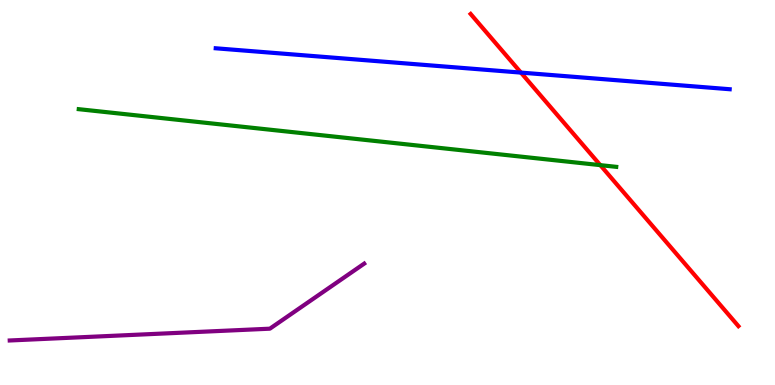[{'lines': ['blue', 'red'], 'intersections': [{'x': 6.72, 'y': 8.11}]}, {'lines': ['green', 'red'], 'intersections': [{'x': 7.75, 'y': 5.71}]}, {'lines': ['purple', 'red'], 'intersections': []}, {'lines': ['blue', 'green'], 'intersections': []}, {'lines': ['blue', 'purple'], 'intersections': []}, {'lines': ['green', 'purple'], 'intersections': []}]